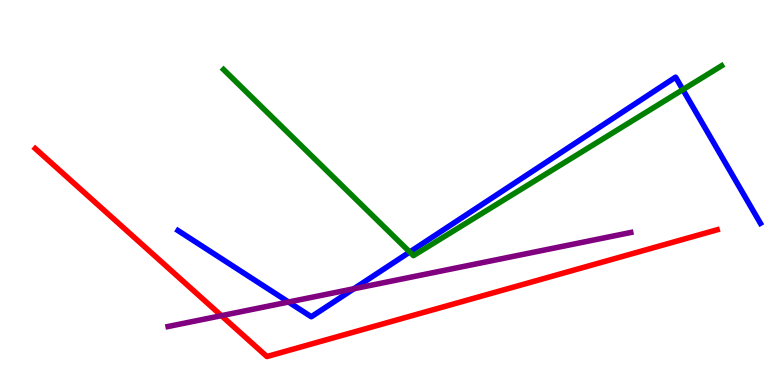[{'lines': ['blue', 'red'], 'intersections': []}, {'lines': ['green', 'red'], 'intersections': []}, {'lines': ['purple', 'red'], 'intersections': [{'x': 2.86, 'y': 1.8}]}, {'lines': ['blue', 'green'], 'intersections': [{'x': 5.29, 'y': 3.45}, {'x': 8.81, 'y': 7.67}]}, {'lines': ['blue', 'purple'], 'intersections': [{'x': 3.72, 'y': 2.15}, {'x': 4.57, 'y': 2.5}]}, {'lines': ['green', 'purple'], 'intersections': []}]